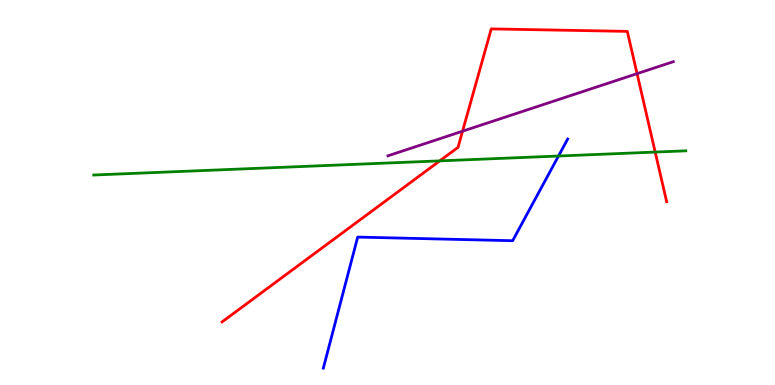[{'lines': ['blue', 'red'], 'intersections': []}, {'lines': ['green', 'red'], 'intersections': [{'x': 5.67, 'y': 5.82}, {'x': 8.45, 'y': 6.05}]}, {'lines': ['purple', 'red'], 'intersections': [{'x': 5.97, 'y': 6.59}, {'x': 8.22, 'y': 8.09}]}, {'lines': ['blue', 'green'], 'intersections': [{'x': 7.21, 'y': 5.95}]}, {'lines': ['blue', 'purple'], 'intersections': []}, {'lines': ['green', 'purple'], 'intersections': []}]